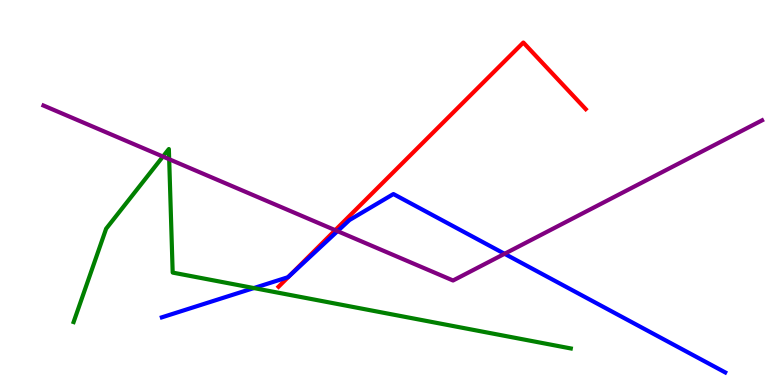[{'lines': ['blue', 'red'], 'intersections': [{'x': 3.73, 'y': 2.82}]}, {'lines': ['green', 'red'], 'intersections': []}, {'lines': ['purple', 'red'], 'intersections': [{'x': 4.33, 'y': 4.02}]}, {'lines': ['blue', 'green'], 'intersections': [{'x': 3.28, 'y': 2.52}]}, {'lines': ['blue', 'purple'], 'intersections': [{'x': 4.36, 'y': 4.0}, {'x': 6.51, 'y': 3.41}]}, {'lines': ['green', 'purple'], 'intersections': [{'x': 2.1, 'y': 5.93}, {'x': 2.18, 'y': 5.86}]}]